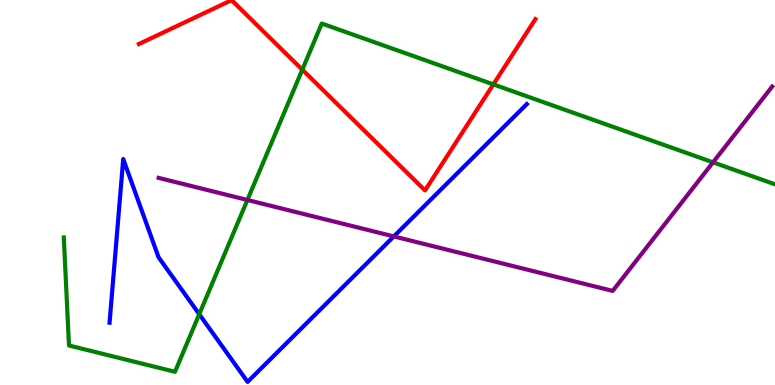[{'lines': ['blue', 'red'], 'intersections': []}, {'lines': ['green', 'red'], 'intersections': [{'x': 3.9, 'y': 8.19}, {'x': 6.37, 'y': 7.81}]}, {'lines': ['purple', 'red'], 'intersections': []}, {'lines': ['blue', 'green'], 'intersections': [{'x': 2.57, 'y': 1.84}]}, {'lines': ['blue', 'purple'], 'intersections': [{'x': 5.08, 'y': 3.86}]}, {'lines': ['green', 'purple'], 'intersections': [{'x': 3.19, 'y': 4.81}, {'x': 9.2, 'y': 5.78}]}]